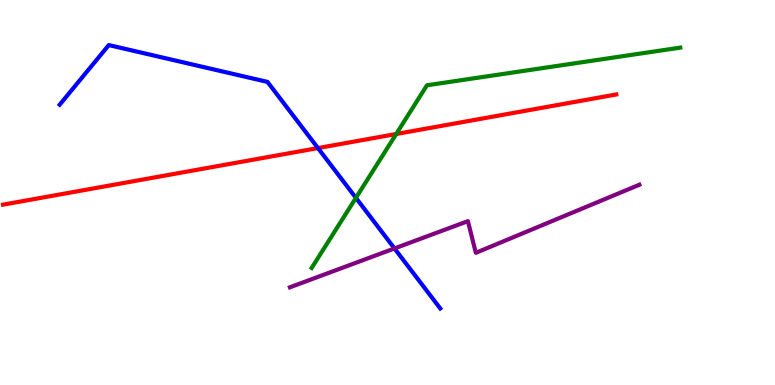[{'lines': ['blue', 'red'], 'intersections': [{'x': 4.1, 'y': 6.15}]}, {'lines': ['green', 'red'], 'intersections': [{'x': 5.11, 'y': 6.52}]}, {'lines': ['purple', 'red'], 'intersections': []}, {'lines': ['blue', 'green'], 'intersections': [{'x': 4.59, 'y': 4.86}]}, {'lines': ['blue', 'purple'], 'intersections': [{'x': 5.09, 'y': 3.55}]}, {'lines': ['green', 'purple'], 'intersections': []}]